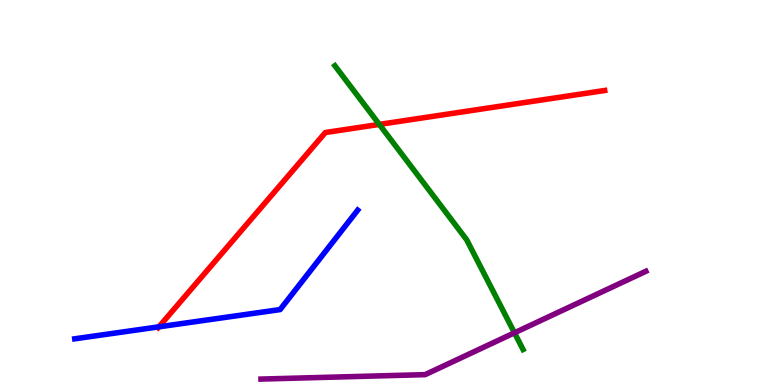[{'lines': ['blue', 'red'], 'intersections': [{'x': 2.05, 'y': 1.51}]}, {'lines': ['green', 'red'], 'intersections': [{'x': 4.89, 'y': 6.77}]}, {'lines': ['purple', 'red'], 'intersections': []}, {'lines': ['blue', 'green'], 'intersections': []}, {'lines': ['blue', 'purple'], 'intersections': []}, {'lines': ['green', 'purple'], 'intersections': [{'x': 6.64, 'y': 1.36}]}]